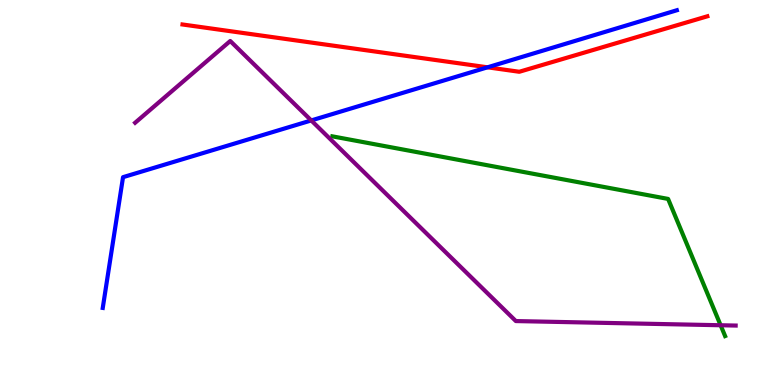[{'lines': ['blue', 'red'], 'intersections': [{'x': 6.29, 'y': 8.25}]}, {'lines': ['green', 'red'], 'intersections': []}, {'lines': ['purple', 'red'], 'intersections': []}, {'lines': ['blue', 'green'], 'intersections': []}, {'lines': ['blue', 'purple'], 'intersections': [{'x': 4.02, 'y': 6.87}]}, {'lines': ['green', 'purple'], 'intersections': [{'x': 9.3, 'y': 1.55}]}]